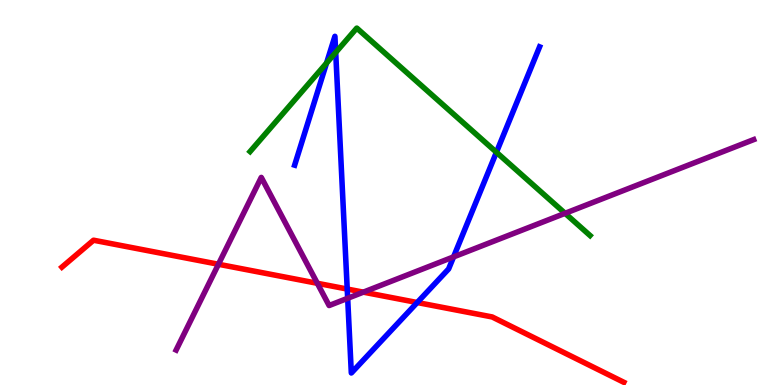[{'lines': ['blue', 'red'], 'intersections': [{'x': 4.48, 'y': 2.49}, {'x': 5.38, 'y': 2.14}]}, {'lines': ['green', 'red'], 'intersections': []}, {'lines': ['purple', 'red'], 'intersections': [{'x': 2.82, 'y': 3.14}, {'x': 4.09, 'y': 2.64}, {'x': 4.69, 'y': 2.41}]}, {'lines': ['blue', 'green'], 'intersections': [{'x': 4.21, 'y': 8.36}, {'x': 4.33, 'y': 8.64}, {'x': 6.41, 'y': 6.05}]}, {'lines': ['blue', 'purple'], 'intersections': [{'x': 4.49, 'y': 2.25}, {'x': 5.85, 'y': 3.33}]}, {'lines': ['green', 'purple'], 'intersections': [{'x': 7.29, 'y': 4.46}]}]